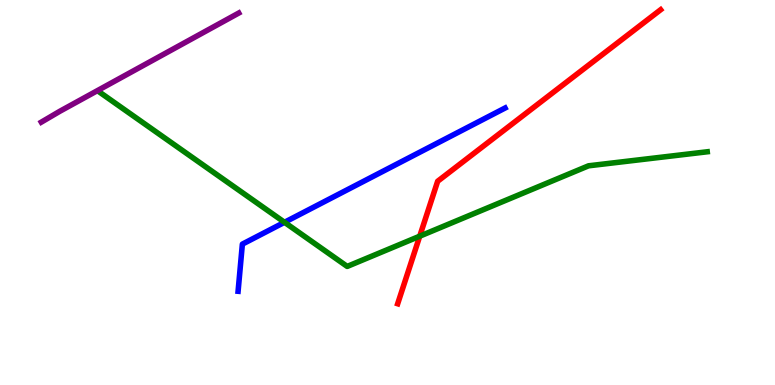[{'lines': ['blue', 'red'], 'intersections': []}, {'lines': ['green', 'red'], 'intersections': [{'x': 5.42, 'y': 3.87}]}, {'lines': ['purple', 'red'], 'intersections': []}, {'lines': ['blue', 'green'], 'intersections': [{'x': 3.67, 'y': 4.23}]}, {'lines': ['blue', 'purple'], 'intersections': []}, {'lines': ['green', 'purple'], 'intersections': []}]